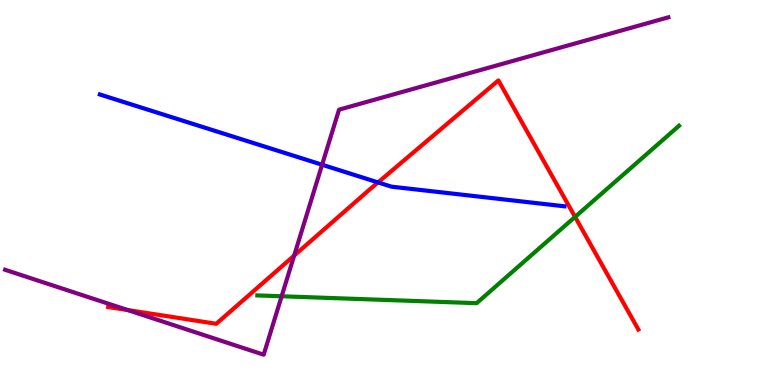[{'lines': ['blue', 'red'], 'intersections': [{'x': 4.88, 'y': 5.26}]}, {'lines': ['green', 'red'], 'intersections': [{'x': 7.42, 'y': 4.37}]}, {'lines': ['purple', 'red'], 'intersections': [{'x': 1.65, 'y': 1.95}, {'x': 3.8, 'y': 3.36}]}, {'lines': ['blue', 'green'], 'intersections': []}, {'lines': ['blue', 'purple'], 'intersections': [{'x': 4.16, 'y': 5.72}]}, {'lines': ['green', 'purple'], 'intersections': [{'x': 3.63, 'y': 2.3}]}]